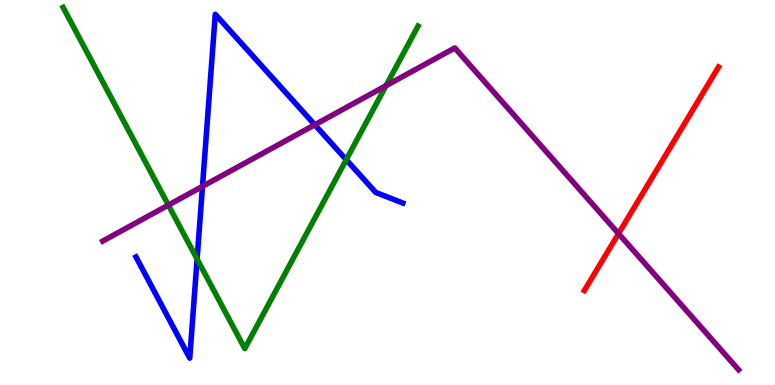[{'lines': ['blue', 'red'], 'intersections': []}, {'lines': ['green', 'red'], 'intersections': []}, {'lines': ['purple', 'red'], 'intersections': [{'x': 7.98, 'y': 3.93}]}, {'lines': ['blue', 'green'], 'intersections': [{'x': 2.54, 'y': 3.27}, {'x': 4.47, 'y': 5.85}]}, {'lines': ['blue', 'purple'], 'intersections': [{'x': 2.61, 'y': 5.16}, {'x': 4.06, 'y': 6.76}]}, {'lines': ['green', 'purple'], 'intersections': [{'x': 2.17, 'y': 4.67}, {'x': 4.98, 'y': 7.77}]}]